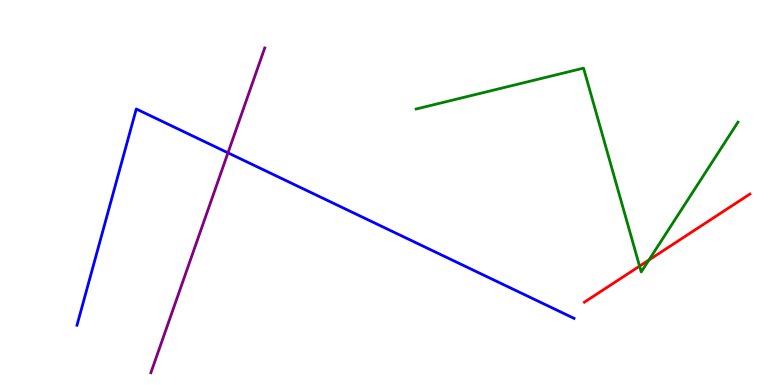[{'lines': ['blue', 'red'], 'intersections': []}, {'lines': ['green', 'red'], 'intersections': [{'x': 8.25, 'y': 3.09}, {'x': 8.37, 'y': 3.25}]}, {'lines': ['purple', 'red'], 'intersections': []}, {'lines': ['blue', 'green'], 'intersections': []}, {'lines': ['blue', 'purple'], 'intersections': [{'x': 2.94, 'y': 6.03}]}, {'lines': ['green', 'purple'], 'intersections': []}]